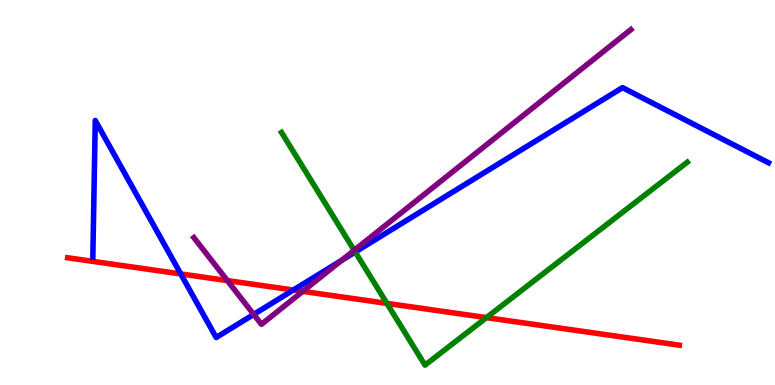[{'lines': ['blue', 'red'], 'intersections': [{'x': 2.33, 'y': 2.89}, {'x': 3.79, 'y': 2.47}]}, {'lines': ['green', 'red'], 'intersections': [{'x': 4.99, 'y': 2.12}, {'x': 6.28, 'y': 1.75}]}, {'lines': ['purple', 'red'], 'intersections': [{'x': 2.93, 'y': 2.71}, {'x': 3.91, 'y': 2.43}]}, {'lines': ['blue', 'green'], 'intersections': [{'x': 4.58, 'y': 3.46}]}, {'lines': ['blue', 'purple'], 'intersections': [{'x': 3.27, 'y': 1.83}, {'x': 4.41, 'y': 3.24}]}, {'lines': ['green', 'purple'], 'intersections': [{'x': 4.57, 'y': 3.5}]}]